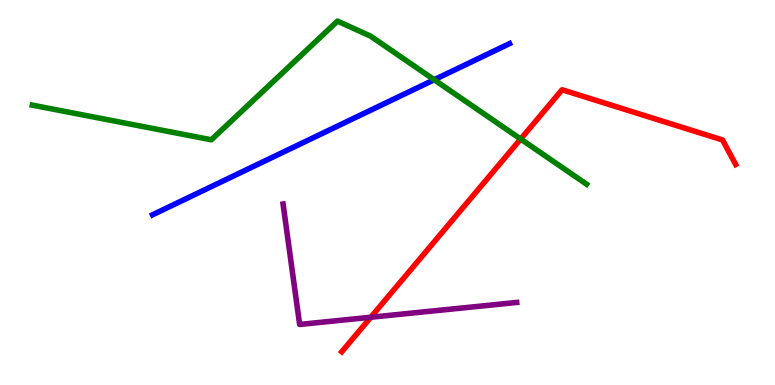[{'lines': ['blue', 'red'], 'intersections': []}, {'lines': ['green', 'red'], 'intersections': [{'x': 6.72, 'y': 6.39}]}, {'lines': ['purple', 'red'], 'intersections': [{'x': 4.78, 'y': 1.76}]}, {'lines': ['blue', 'green'], 'intersections': [{'x': 5.6, 'y': 7.93}]}, {'lines': ['blue', 'purple'], 'intersections': []}, {'lines': ['green', 'purple'], 'intersections': []}]